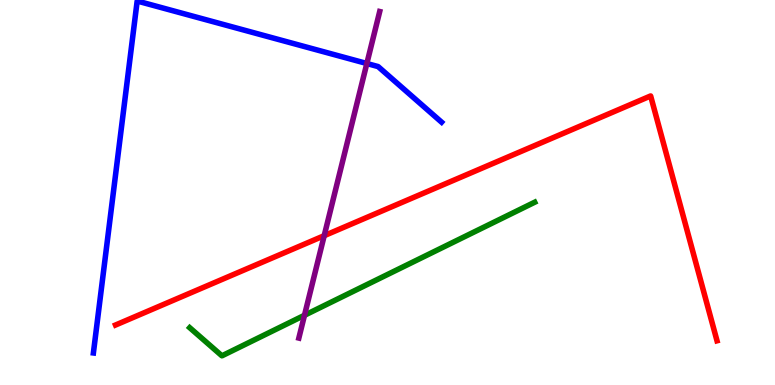[{'lines': ['blue', 'red'], 'intersections': []}, {'lines': ['green', 'red'], 'intersections': []}, {'lines': ['purple', 'red'], 'intersections': [{'x': 4.18, 'y': 3.88}]}, {'lines': ['blue', 'green'], 'intersections': []}, {'lines': ['blue', 'purple'], 'intersections': [{'x': 4.73, 'y': 8.35}]}, {'lines': ['green', 'purple'], 'intersections': [{'x': 3.93, 'y': 1.81}]}]